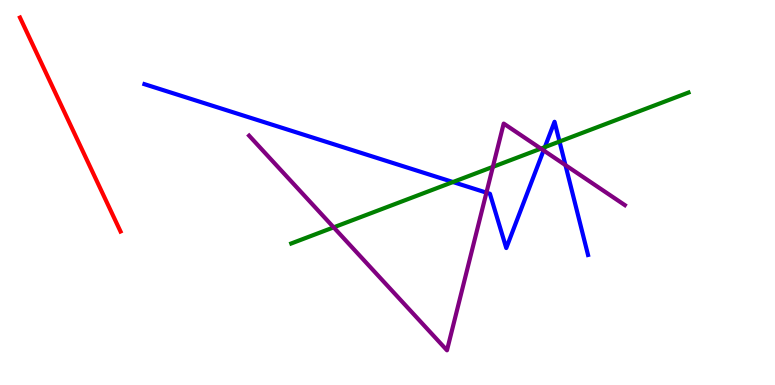[{'lines': ['blue', 'red'], 'intersections': []}, {'lines': ['green', 'red'], 'intersections': []}, {'lines': ['purple', 'red'], 'intersections': []}, {'lines': ['blue', 'green'], 'intersections': [{'x': 5.84, 'y': 5.27}, {'x': 7.03, 'y': 6.18}, {'x': 7.22, 'y': 6.32}]}, {'lines': ['blue', 'purple'], 'intersections': [{'x': 6.28, 'y': 5.0}, {'x': 7.01, 'y': 6.09}, {'x': 7.3, 'y': 5.71}]}, {'lines': ['green', 'purple'], 'intersections': [{'x': 4.31, 'y': 4.09}, {'x': 6.36, 'y': 5.67}, {'x': 6.98, 'y': 6.14}]}]